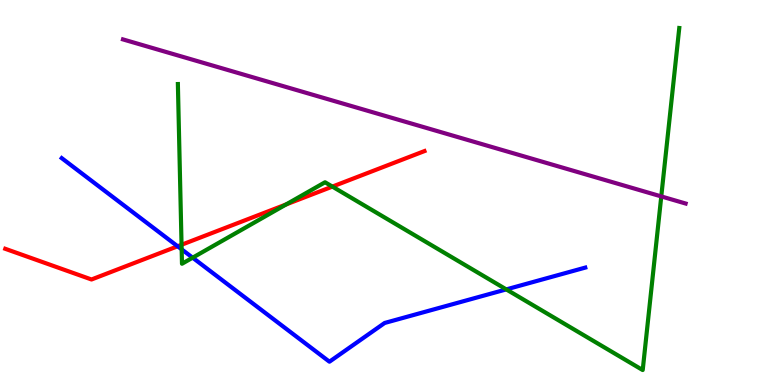[{'lines': ['blue', 'red'], 'intersections': [{'x': 2.29, 'y': 3.6}]}, {'lines': ['green', 'red'], 'intersections': [{'x': 2.34, 'y': 3.64}, {'x': 3.69, 'y': 4.69}, {'x': 4.29, 'y': 5.15}]}, {'lines': ['purple', 'red'], 'intersections': []}, {'lines': ['blue', 'green'], 'intersections': [{'x': 2.34, 'y': 3.52}, {'x': 2.49, 'y': 3.31}, {'x': 6.53, 'y': 2.48}]}, {'lines': ['blue', 'purple'], 'intersections': []}, {'lines': ['green', 'purple'], 'intersections': [{'x': 8.53, 'y': 4.9}]}]